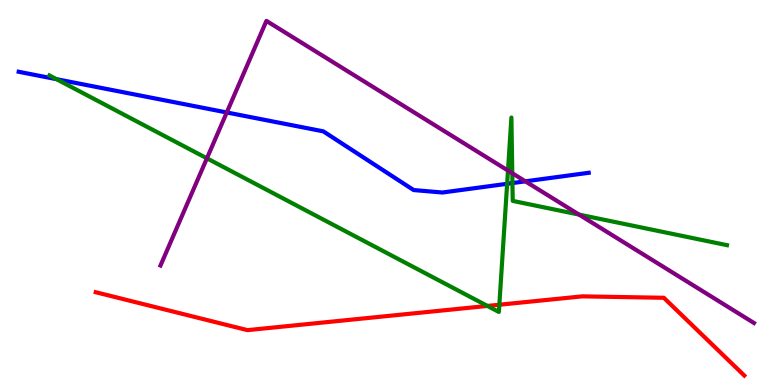[{'lines': ['blue', 'red'], 'intersections': []}, {'lines': ['green', 'red'], 'intersections': [{'x': 6.29, 'y': 2.05}, {'x': 6.44, 'y': 2.09}]}, {'lines': ['purple', 'red'], 'intersections': []}, {'lines': ['blue', 'green'], 'intersections': [{'x': 0.729, 'y': 7.94}, {'x': 6.54, 'y': 5.23}, {'x': 6.61, 'y': 5.24}]}, {'lines': ['blue', 'purple'], 'intersections': [{'x': 2.93, 'y': 7.08}, {'x': 6.78, 'y': 5.29}]}, {'lines': ['green', 'purple'], 'intersections': [{'x': 2.67, 'y': 5.89}, {'x': 6.55, 'y': 5.57}, {'x': 6.61, 'y': 5.5}, {'x': 7.47, 'y': 4.43}]}]